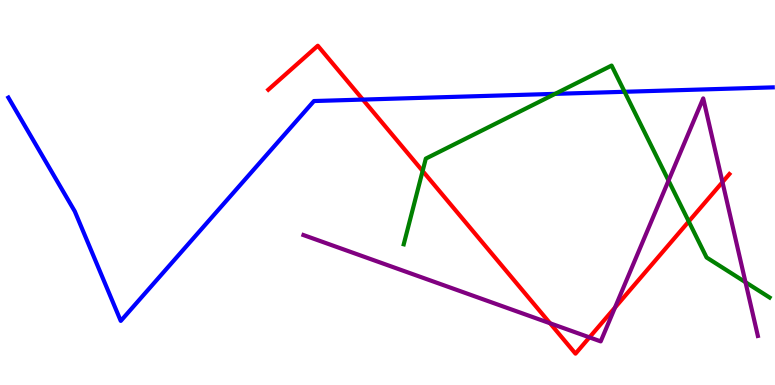[{'lines': ['blue', 'red'], 'intersections': [{'x': 4.68, 'y': 7.41}]}, {'lines': ['green', 'red'], 'intersections': [{'x': 5.45, 'y': 5.56}, {'x': 8.89, 'y': 4.25}]}, {'lines': ['purple', 'red'], 'intersections': [{'x': 7.1, 'y': 1.6}, {'x': 7.61, 'y': 1.24}, {'x': 7.93, 'y': 2.01}, {'x': 9.32, 'y': 5.27}]}, {'lines': ['blue', 'green'], 'intersections': [{'x': 7.16, 'y': 7.56}, {'x': 8.06, 'y': 7.62}]}, {'lines': ['blue', 'purple'], 'intersections': []}, {'lines': ['green', 'purple'], 'intersections': [{'x': 8.63, 'y': 5.31}, {'x': 9.62, 'y': 2.67}]}]